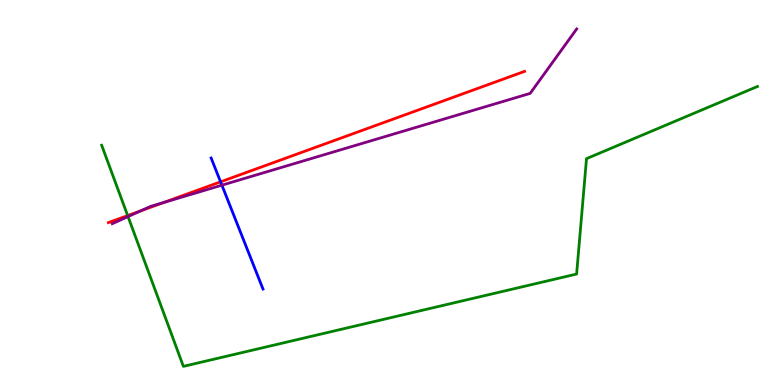[{'lines': ['blue', 'red'], 'intersections': [{'x': 2.85, 'y': 5.28}]}, {'lines': ['green', 'red'], 'intersections': [{'x': 1.65, 'y': 4.4}]}, {'lines': ['purple', 'red'], 'intersections': [{'x': 1.82, 'y': 4.52}, {'x': 2.11, 'y': 4.74}]}, {'lines': ['blue', 'green'], 'intersections': []}, {'lines': ['blue', 'purple'], 'intersections': [{'x': 2.86, 'y': 5.19}]}, {'lines': ['green', 'purple'], 'intersections': [{'x': 1.65, 'y': 4.37}]}]